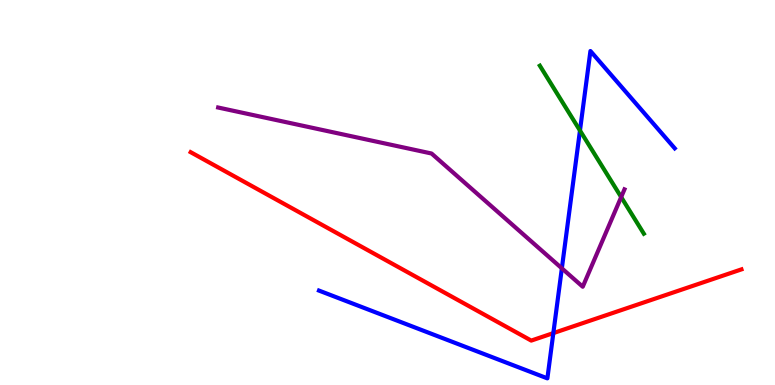[{'lines': ['blue', 'red'], 'intersections': [{'x': 7.14, 'y': 1.35}]}, {'lines': ['green', 'red'], 'intersections': []}, {'lines': ['purple', 'red'], 'intersections': []}, {'lines': ['blue', 'green'], 'intersections': [{'x': 7.48, 'y': 6.61}]}, {'lines': ['blue', 'purple'], 'intersections': [{'x': 7.25, 'y': 3.03}]}, {'lines': ['green', 'purple'], 'intersections': [{'x': 8.02, 'y': 4.88}]}]